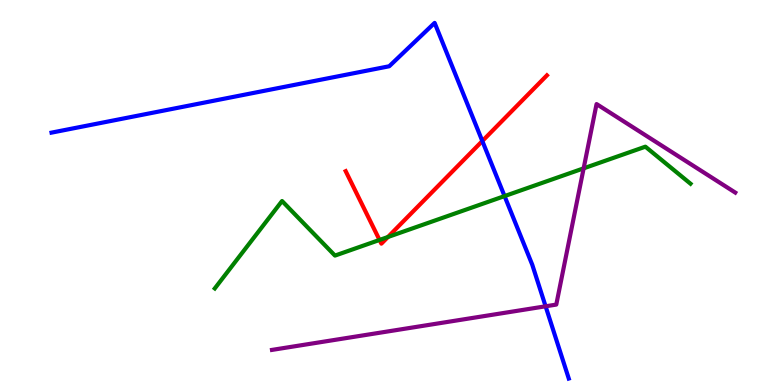[{'lines': ['blue', 'red'], 'intersections': [{'x': 6.22, 'y': 6.34}]}, {'lines': ['green', 'red'], 'intersections': [{'x': 4.9, 'y': 3.77}, {'x': 5.01, 'y': 3.84}]}, {'lines': ['purple', 'red'], 'intersections': []}, {'lines': ['blue', 'green'], 'intersections': [{'x': 6.51, 'y': 4.91}]}, {'lines': ['blue', 'purple'], 'intersections': [{'x': 7.04, 'y': 2.04}]}, {'lines': ['green', 'purple'], 'intersections': [{'x': 7.53, 'y': 5.63}]}]